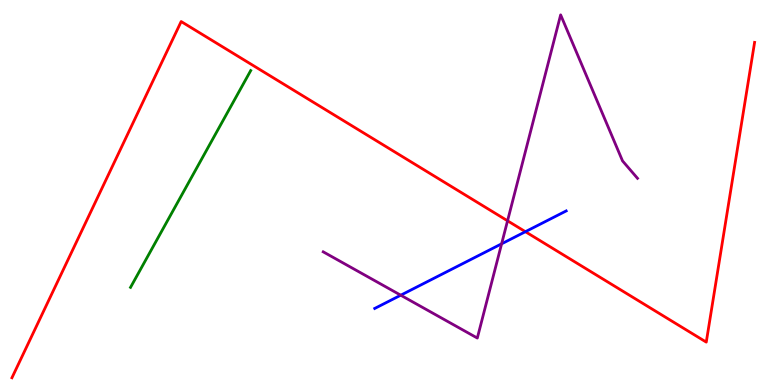[{'lines': ['blue', 'red'], 'intersections': [{'x': 6.78, 'y': 3.98}]}, {'lines': ['green', 'red'], 'intersections': []}, {'lines': ['purple', 'red'], 'intersections': [{'x': 6.55, 'y': 4.26}]}, {'lines': ['blue', 'green'], 'intersections': []}, {'lines': ['blue', 'purple'], 'intersections': [{'x': 5.17, 'y': 2.33}, {'x': 6.47, 'y': 3.67}]}, {'lines': ['green', 'purple'], 'intersections': []}]